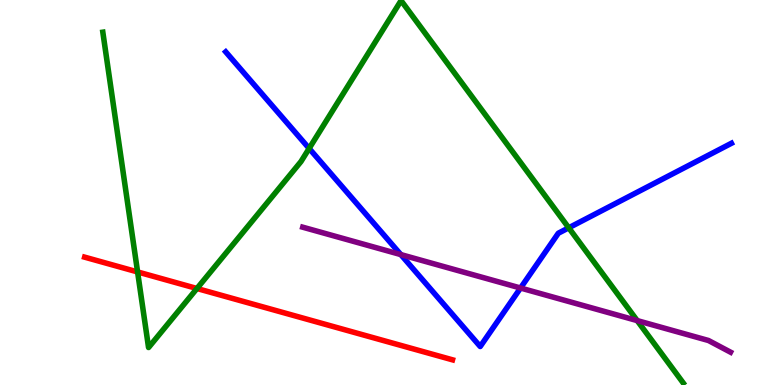[{'lines': ['blue', 'red'], 'intersections': []}, {'lines': ['green', 'red'], 'intersections': [{'x': 1.78, 'y': 2.94}, {'x': 2.54, 'y': 2.51}]}, {'lines': ['purple', 'red'], 'intersections': []}, {'lines': ['blue', 'green'], 'intersections': [{'x': 3.99, 'y': 6.14}, {'x': 7.34, 'y': 4.08}]}, {'lines': ['blue', 'purple'], 'intersections': [{'x': 5.17, 'y': 3.39}, {'x': 6.72, 'y': 2.52}]}, {'lines': ['green', 'purple'], 'intersections': [{'x': 8.22, 'y': 1.67}]}]